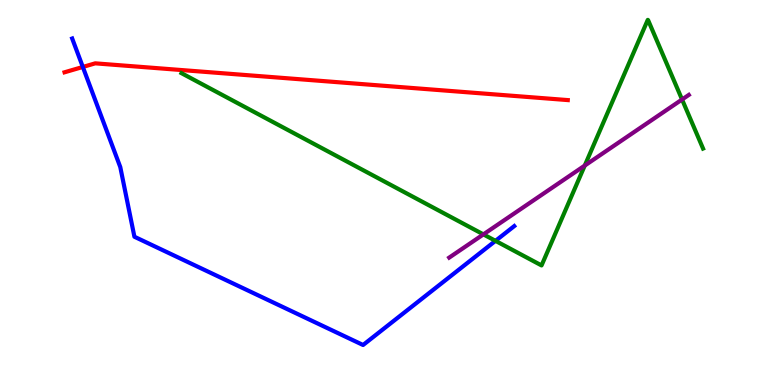[{'lines': ['blue', 'red'], 'intersections': [{'x': 1.07, 'y': 8.26}]}, {'lines': ['green', 'red'], 'intersections': []}, {'lines': ['purple', 'red'], 'intersections': []}, {'lines': ['blue', 'green'], 'intersections': [{'x': 6.39, 'y': 3.74}]}, {'lines': ['blue', 'purple'], 'intersections': []}, {'lines': ['green', 'purple'], 'intersections': [{'x': 6.24, 'y': 3.91}, {'x': 7.55, 'y': 5.7}, {'x': 8.8, 'y': 7.42}]}]